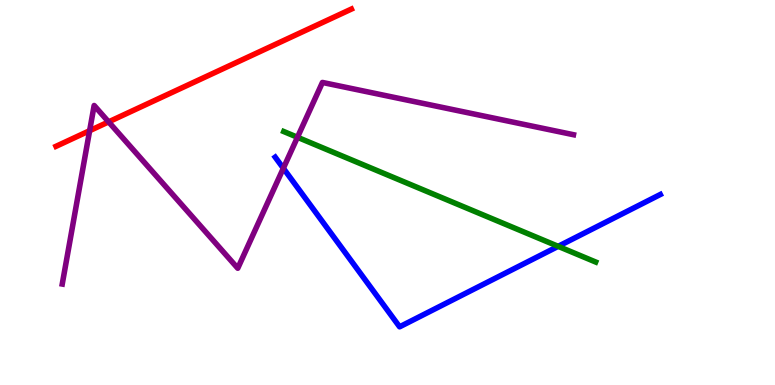[{'lines': ['blue', 'red'], 'intersections': []}, {'lines': ['green', 'red'], 'intersections': []}, {'lines': ['purple', 'red'], 'intersections': [{'x': 1.16, 'y': 6.61}, {'x': 1.4, 'y': 6.83}]}, {'lines': ['blue', 'green'], 'intersections': [{'x': 7.2, 'y': 3.6}]}, {'lines': ['blue', 'purple'], 'intersections': [{'x': 3.66, 'y': 5.63}]}, {'lines': ['green', 'purple'], 'intersections': [{'x': 3.84, 'y': 6.43}]}]